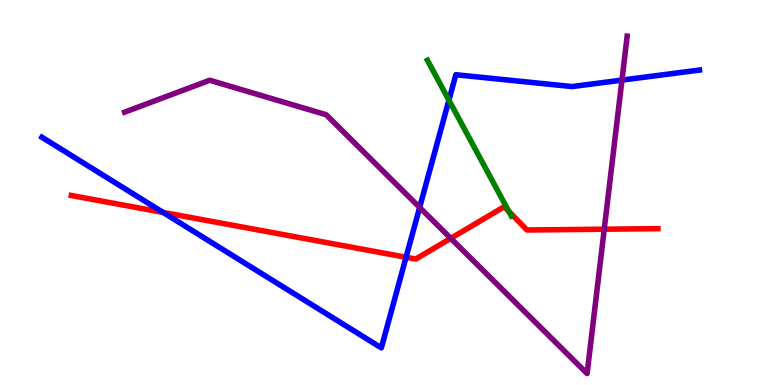[{'lines': ['blue', 'red'], 'intersections': [{'x': 2.1, 'y': 4.48}, {'x': 5.24, 'y': 3.32}]}, {'lines': ['green', 'red'], 'intersections': [{'x': 6.56, 'y': 4.51}]}, {'lines': ['purple', 'red'], 'intersections': [{'x': 5.82, 'y': 3.81}, {'x': 7.8, 'y': 4.05}]}, {'lines': ['blue', 'green'], 'intersections': [{'x': 5.79, 'y': 7.4}]}, {'lines': ['blue', 'purple'], 'intersections': [{'x': 5.41, 'y': 4.61}, {'x': 8.03, 'y': 7.92}]}, {'lines': ['green', 'purple'], 'intersections': []}]